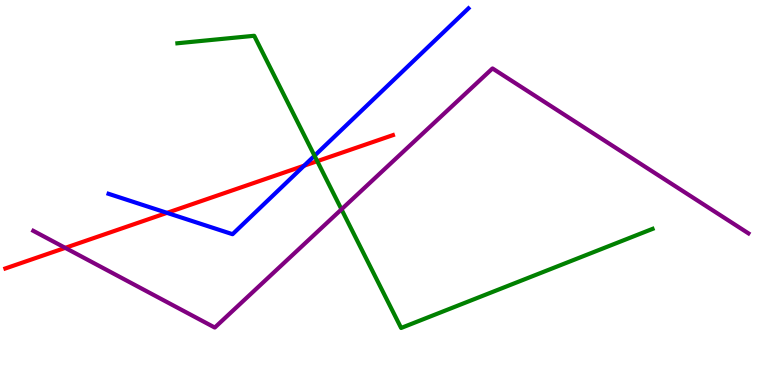[{'lines': ['blue', 'red'], 'intersections': [{'x': 2.16, 'y': 4.47}, {'x': 3.92, 'y': 5.7}]}, {'lines': ['green', 'red'], 'intersections': [{'x': 4.09, 'y': 5.81}]}, {'lines': ['purple', 'red'], 'intersections': [{'x': 0.842, 'y': 3.56}]}, {'lines': ['blue', 'green'], 'intersections': [{'x': 4.06, 'y': 5.95}]}, {'lines': ['blue', 'purple'], 'intersections': []}, {'lines': ['green', 'purple'], 'intersections': [{'x': 4.41, 'y': 4.56}]}]